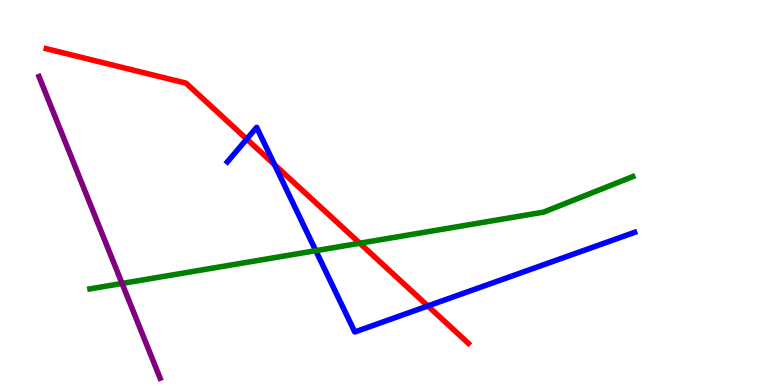[{'lines': ['blue', 'red'], 'intersections': [{'x': 3.18, 'y': 6.39}, {'x': 3.54, 'y': 5.72}, {'x': 5.52, 'y': 2.05}]}, {'lines': ['green', 'red'], 'intersections': [{'x': 4.64, 'y': 3.68}]}, {'lines': ['purple', 'red'], 'intersections': []}, {'lines': ['blue', 'green'], 'intersections': [{'x': 4.07, 'y': 3.49}]}, {'lines': ['blue', 'purple'], 'intersections': []}, {'lines': ['green', 'purple'], 'intersections': [{'x': 1.58, 'y': 2.64}]}]